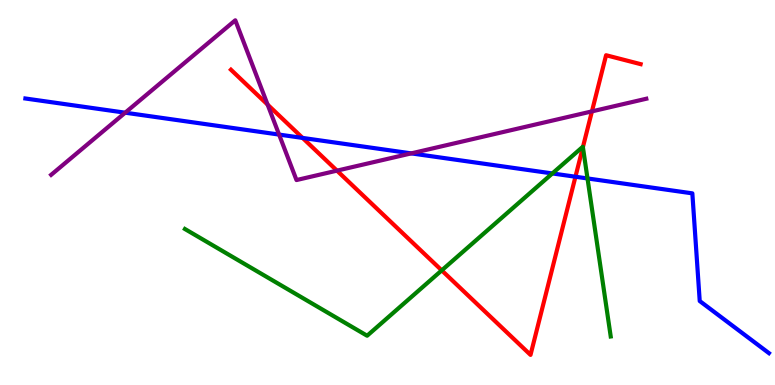[{'lines': ['blue', 'red'], 'intersections': [{'x': 3.9, 'y': 6.42}, {'x': 7.43, 'y': 5.41}]}, {'lines': ['green', 'red'], 'intersections': [{'x': 5.7, 'y': 2.98}, {'x': 7.52, 'y': 6.18}]}, {'lines': ['purple', 'red'], 'intersections': [{'x': 3.45, 'y': 7.28}, {'x': 4.35, 'y': 5.57}, {'x': 7.64, 'y': 7.11}]}, {'lines': ['blue', 'green'], 'intersections': [{'x': 7.13, 'y': 5.49}, {'x': 7.58, 'y': 5.37}]}, {'lines': ['blue', 'purple'], 'intersections': [{'x': 1.62, 'y': 7.07}, {'x': 3.6, 'y': 6.5}, {'x': 5.31, 'y': 6.02}]}, {'lines': ['green', 'purple'], 'intersections': []}]